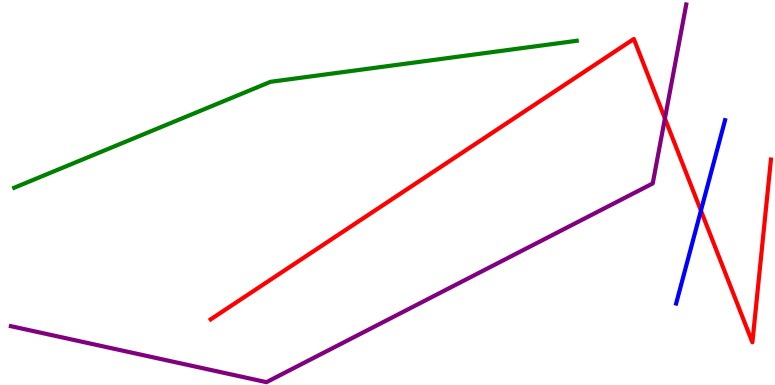[{'lines': ['blue', 'red'], 'intersections': [{'x': 9.04, 'y': 4.53}]}, {'lines': ['green', 'red'], 'intersections': []}, {'lines': ['purple', 'red'], 'intersections': [{'x': 8.58, 'y': 6.92}]}, {'lines': ['blue', 'green'], 'intersections': []}, {'lines': ['blue', 'purple'], 'intersections': []}, {'lines': ['green', 'purple'], 'intersections': []}]